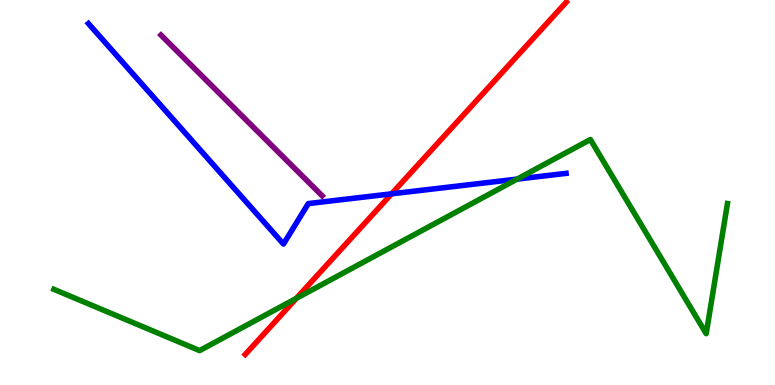[{'lines': ['blue', 'red'], 'intersections': [{'x': 5.05, 'y': 4.97}]}, {'lines': ['green', 'red'], 'intersections': [{'x': 3.82, 'y': 2.25}]}, {'lines': ['purple', 'red'], 'intersections': []}, {'lines': ['blue', 'green'], 'intersections': [{'x': 6.67, 'y': 5.35}]}, {'lines': ['blue', 'purple'], 'intersections': []}, {'lines': ['green', 'purple'], 'intersections': []}]